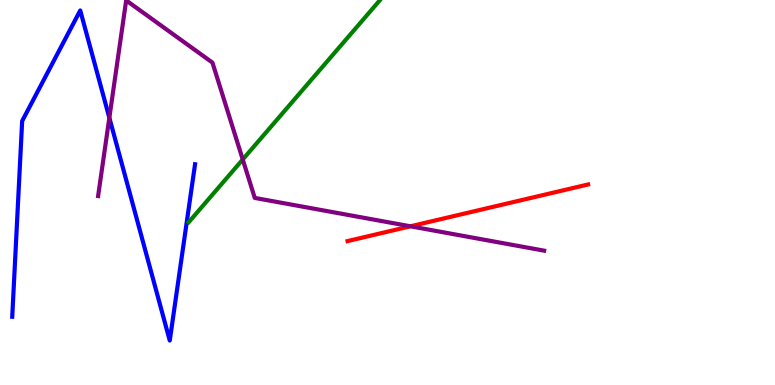[{'lines': ['blue', 'red'], 'intersections': []}, {'lines': ['green', 'red'], 'intersections': []}, {'lines': ['purple', 'red'], 'intersections': [{'x': 5.3, 'y': 4.12}]}, {'lines': ['blue', 'green'], 'intersections': []}, {'lines': ['blue', 'purple'], 'intersections': [{'x': 1.41, 'y': 6.94}]}, {'lines': ['green', 'purple'], 'intersections': [{'x': 3.13, 'y': 5.86}]}]